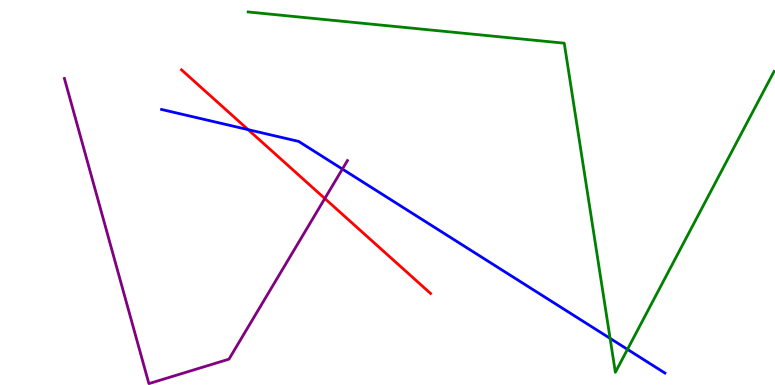[{'lines': ['blue', 'red'], 'intersections': [{'x': 3.2, 'y': 6.63}]}, {'lines': ['green', 'red'], 'intersections': []}, {'lines': ['purple', 'red'], 'intersections': [{'x': 4.19, 'y': 4.84}]}, {'lines': ['blue', 'green'], 'intersections': [{'x': 7.87, 'y': 1.21}, {'x': 8.1, 'y': 0.926}]}, {'lines': ['blue', 'purple'], 'intersections': [{'x': 4.42, 'y': 5.61}]}, {'lines': ['green', 'purple'], 'intersections': []}]